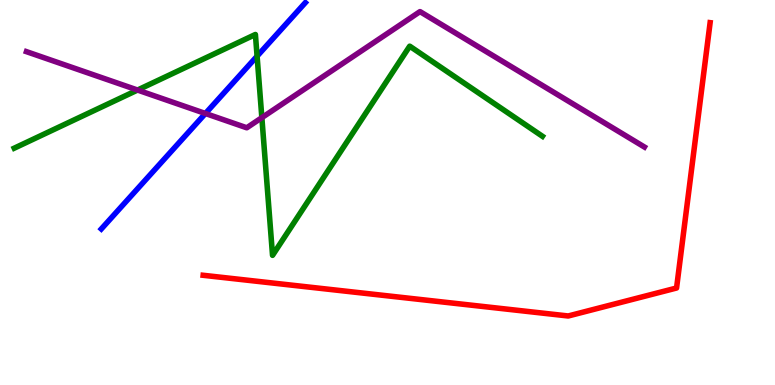[{'lines': ['blue', 'red'], 'intersections': []}, {'lines': ['green', 'red'], 'intersections': []}, {'lines': ['purple', 'red'], 'intersections': []}, {'lines': ['blue', 'green'], 'intersections': [{'x': 3.32, 'y': 8.54}]}, {'lines': ['blue', 'purple'], 'intersections': [{'x': 2.65, 'y': 7.05}]}, {'lines': ['green', 'purple'], 'intersections': [{'x': 1.77, 'y': 7.66}, {'x': 3.38, 'y': 6.94}]}]